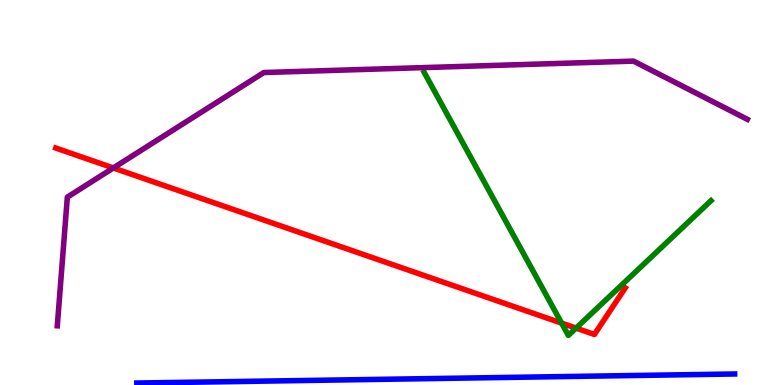[{'lines': ['blue', 'red'], 'intersections': []}, {'lines': ['green', 'red'], 'intersections': [{'x': 7.25, 'y': 1.61}, {'x': 7.43, 'y': 1.48}]}, {'lines': ['purple', 'red'], 'intersections': [{'x': 1.46, 'y': 5.64}]}, {'lines': ['blue', 'green'], 'intersections': []}, {'lines': ['blue', 'purple'], 'intersections': []}, {'lines': ['green', 'purple'], 'intersections': []}]